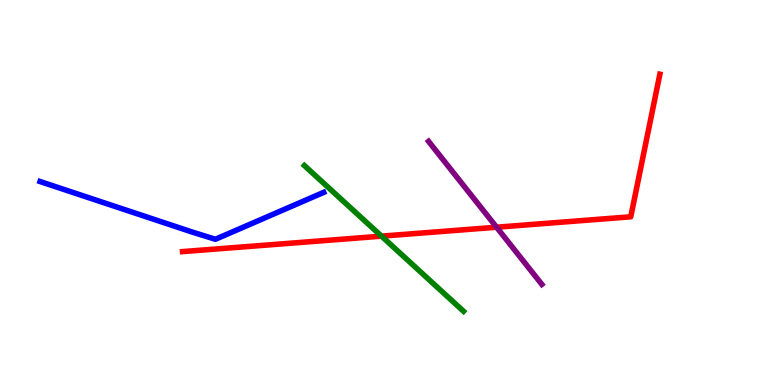[{'lines': ['blue', 'red'], 'intersections': []}, {'lines': ['green', 'red'], 'intersections': [{'x': 4.92, 'y': 3.87}]}, {'lines': ['purple', 'red'], 'intersections': [{'x': 6.41, 'y': 4.1}]}, {'lines': ['blue', 'green'], 'intersections': []}, {'lines': ['blue', 'purple'], 'intersections': []}, {'lines': ['green', 'purple'], 'intersections': []}]